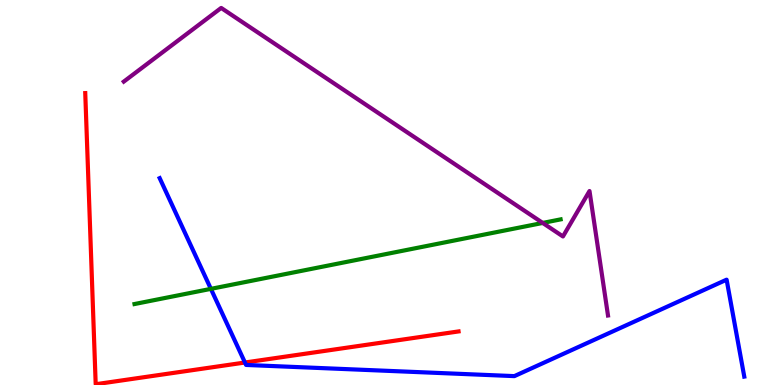[{'lines': ['blue', 'red'], 'intersections': [{'x': 3.16, 'y': 0.584}]}, {'lines': ['green', 'red'], 'intersections': []}, {'lines': ['purple', 'red'], 'intersections': []}, {'lines': ['blue', 'green'], 'intersections': [{'x': 2.72, 'y': 2.5}]}, {'lines': ['blue', 'purple'], 'intersections': []}, {'lines': ['green', 'purple'], 'intersections': [{'x': 7.0, 'y': 4.21}]}]